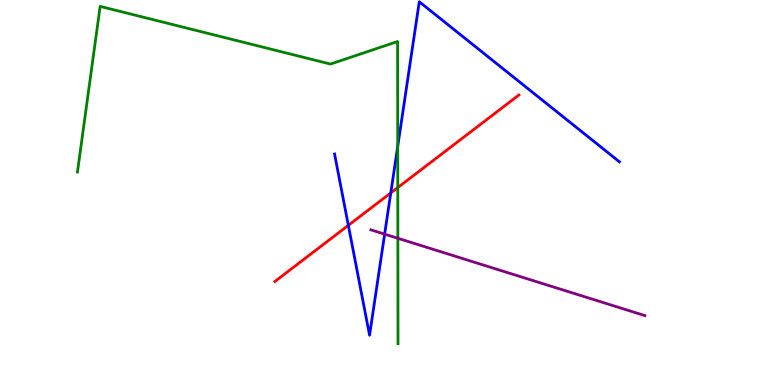[{'lines': ['blue', 'red'], 'intersections': [{'x': 4.49, 'y': 4.15}, {'x': 5.04, 'y': 4.99}]}, {'lines': ['green', 'red'], 'intersections': [{'x': 5.13, 'y': 5.13}]}, {'lines': ['purple', 'red'], 'intersections': []}, {'lines': ['blue', 'green'], 'intersections': [{'x': 5.13, 'y': 6.2}]}, {'lines': ['blue', 'purple'], 'intersections': [{'x': 4.96, 'y': 3.92}]}, {'lines': ['green', 'purple'], 'intersections': [{'x': 5.13, 'y': 3.81}]}]